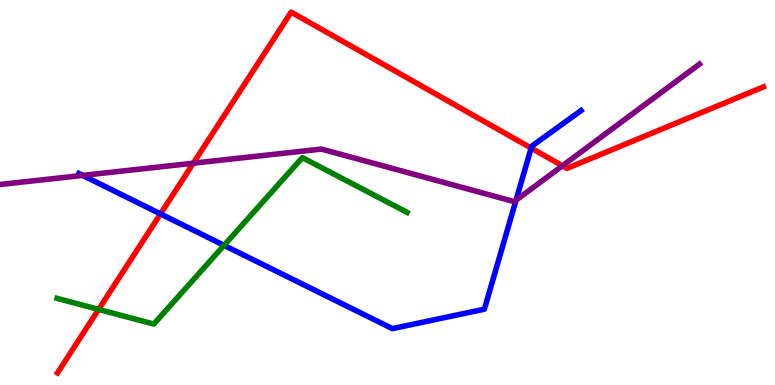[{'lines': ['blue', 'red'], 'intersections': [{'x': 2.07, 'y': 4.44}, {'x': 6.85, 'y': 6.15}]}, {'lines': ['green', 'red'], 'intersections': [{'x': 1.27, 'y': 1.96}]}, {'lines': ['purple', 'red'], 'intersections': [{'x': 2.49, 'y': 5.76}, {'x': 7.26, 'y': 5.69}]}, {'lines': ['blue', 'green'], 'intersections': [{'x': 2.89, 'y': 3.63}]}, {'lines': ['blue', 'purple'], 'intersections': [{'x': 1.07, 'y': 5.44}, {'x': 6.66, 'y': 4.8}]}, {'lines': ['green', 'purple'], 'intersections': []}]